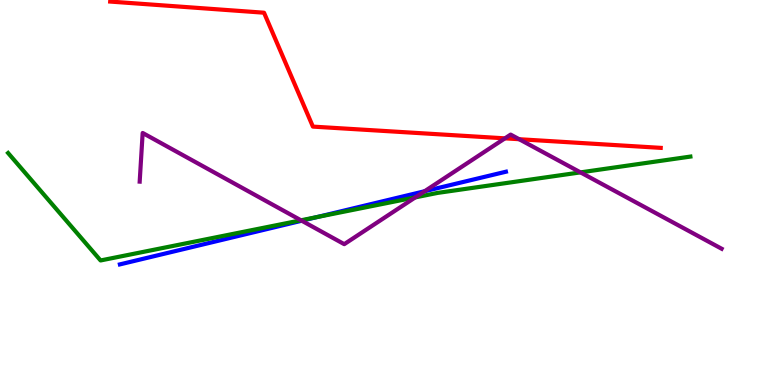[{'lines': ['blue', 'red'], 'intersections': []}, {'lines': ['green', 'red'], 'intersections': []}, {'lines': ['purple', 'red'], 'intersections': [{'x': 6.52, 'y': 6.41}, {'x': 6.7, 'y': 6.38}]}, {'lines': ['blue', 'green'], 'intersections': [{'x': 4.09, 'y': 4.36}]}, {'lines': ['blue', 'purple'], 'intersections': [{'x': 3.89, 'y': 4.27}, {'x': 5.48, 'y': 5.03}]}, {'lines': ['green', 'purple'], 'intersections': [{'x': 3.88, 'y': 4.28}, {'x': 5.36, 'y': 4.87}, {'x': 7.49, 'y': 5.52}]}]